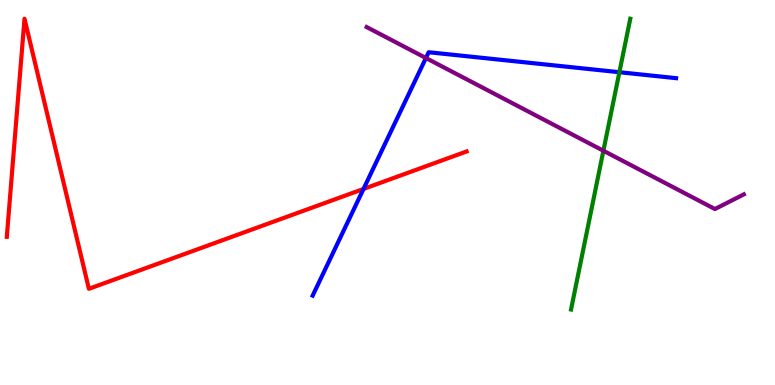[{'lines': ['blue', 'red'], 'intersections': [{'x': 4.69, 'y': 5.09}]}, {'lines': ['green', 'red'], 'intersections': []}, {'lines': ['purple', 'red'], 'intersections': []}, {'lines': ['blue', 'green'], 'intersections': [{'x': 7.99, 'y': 8.12}]}, {'lines': ['blue', 'purple'], 'intersections': [{'x': 5.5, 'y': 8.49}]}, {'lines': ['green', 'purple'], 'intersections': [{'x': 7.79, 'y': 6.08}]}]